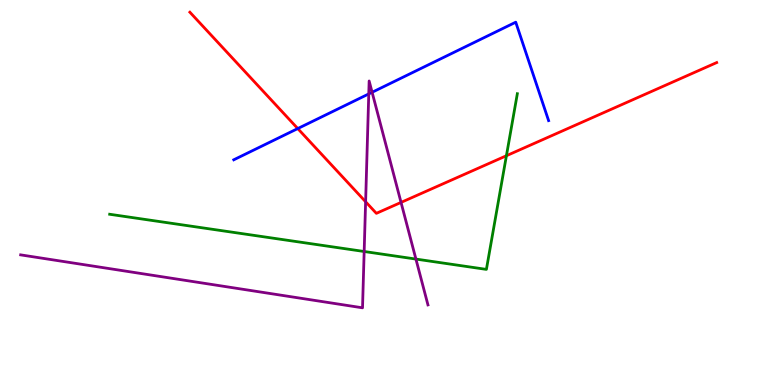[{'lines': ['blue', 'red'], 'intersections': [{'x': 3.84, 'y': 6.66}]}, {'lines': ['green', 'red'], 'intersections': [{'x': 6.53, 'y': 5.96}]}, {'lines': ['purple', 'red'], 'intersections': [{'x': 4.72, 'y': 4.76}, {'x': 5.17, 'y': 4.74}]}, {'lines': ['blue', 'green'], 'intersections': []}, {'lines': ['blue', 'purple'], 'intersections': [{'x': 4.76, 'y': 7.56}, {'x': 4.8, 'y': 7.6}]}, {'lines': ['green', 'purple'], 'intersections': [{'x': 4.7, 'y': 3.47}, {'x': 5.37, 'y': 3.27}]}]